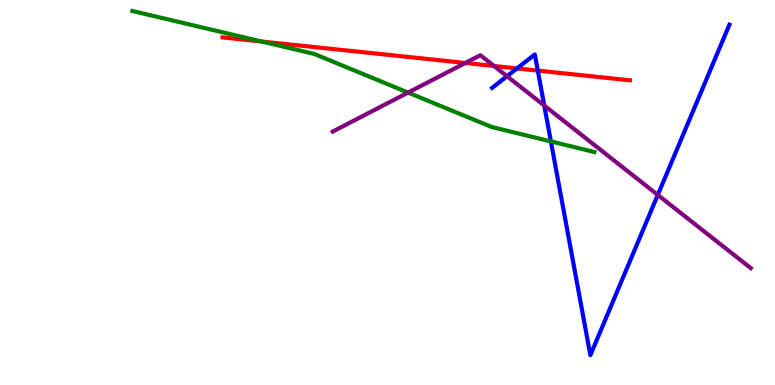[{'lines': ['blue', 'red'], 'intersections': [{'x': 6.67, 'y': 8.22}, {'x': 6.94, 'y': 8.17}]}, {'lines': ['green', 'red'], 'intersections': [{'x': 3.38, 'y': 8.92}]}, {'lines': ['purple', 'red'], 'intersections': [{'x': 6.0, 'y': 8.36}, {'x': 6.37, 'y': 8.29}]}, {'lines': ['blue', 'green'], 'intersections': [{'x': 7.11, 'y': 6.33}]}, {'lines': ['blue', 'purple'], 'intersections': [{'x': 6.54, 'y': 8.02}, {'x': 7.02, 'y': 7.26}, {'x': 8.49, 'y': 4.94}]}, {'lines': ['green', 'purple'], 'intersections': [{'x': 5.27, 'y': 7.6}]}]